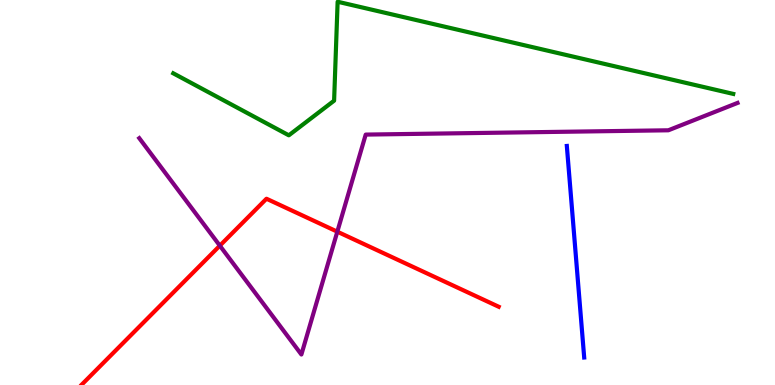[{'lines': ['blue', 'red'], 'intersections': []}, {'lines': ['green', 'red'], 'intersections': []}, {'lines': ['purple', 'red'], 'intersections': [{'x': 2.84, 'y': 3.62}, {'x': 4.35, 'y': 3.98}]}, {'lines': ['blue', 'green'], 'intersections': []}, {'lines': ['blue', 'purple'], 'intersections': []}, {'lines': ['green', 'purple'], 'intersections': []}]